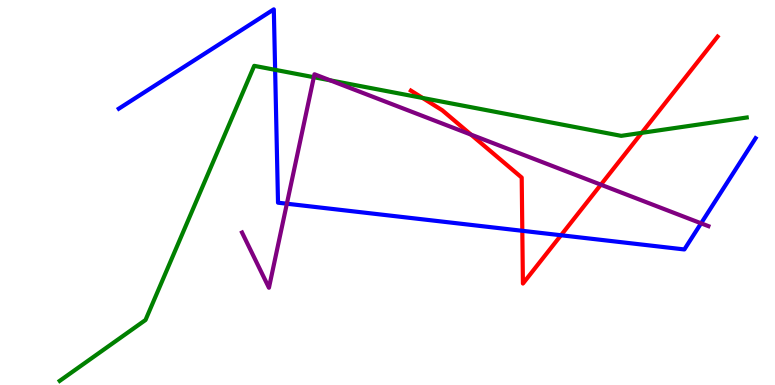[{'lines': ['blue', 'red'], 'intersections': [{'x': 6.74, 'y': 4.01}, {'x': 7.24, 'y': 3.89}]}, {'lines': ['green', 'red'], 'intersections': [{'x': 5.45, 'y': 7.46}, {'x': 8.28, 'y': 6.55}]}, {'lines': ['purple', 'red'], 'intersections': [{'x': 6.08, 'y': 6.5}, {'x': 7.75, 'y': 5.2}]}, {'lines': ['blue', 'green'], 'intersections': [{'x': 3.55, 'y': 8.19}]}, {'lines': ['blue', 'purple'], 'intersections': [{'x': 3.7, 'y': 4.71}, {'x': 9.05, 'y': 4.2}]}, {'lines': ['green', 'purple'], 'intersections': [{'x': 4.05, 'y': 7.99}, {'x': 4.26, 'y': 7.91}]}]